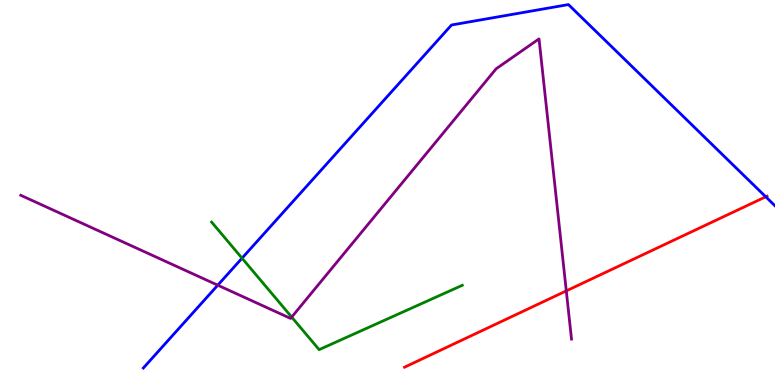[{'lines': ['blue', 'red'], 'intersections': [{'x': 9.88, 'y': 4.89}]}, {'lines': ['green', 'red'], 'intersections': []}, {'lines': ['purple', 'red'], 'intersections': [{'x': 7.31, 'y': 2.44}]}, {'lines': ['blue', 'green'], 'intersections': [{'x': 3.12, 'y': 3.29}]}, {'lines': ['blue', 'purple'], 'intersections': [{'x': 2.81, 'y': 2.59}]}, {'lines': ['green', 'purple'], 'intersections': [{'x': 3.76, 'y': 1.76}]}]